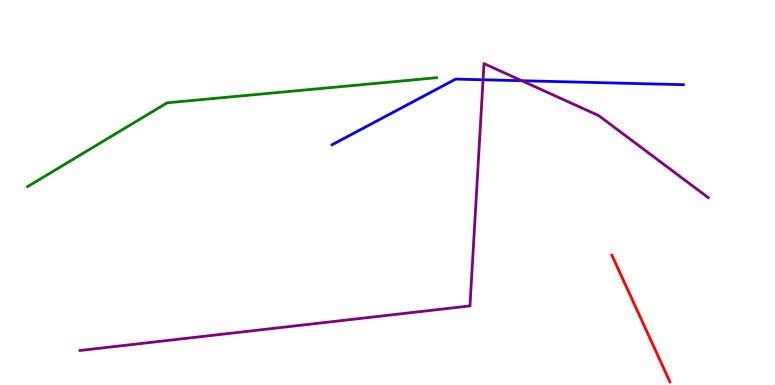[{'lines': ['blue', 'red'], 'intersections': []}, {'lines': ['green', 'red'], 'intersections': []}, {'lines': ['purple', 'red'], 'intersections': []}, {'lines': ['blue', 'green'], 'intersections': []}, {'lines': ['blue', 'purple'], 'intersections': [{'x': 6.23, 'y': 7.93}, {'x': 6.73, 'y': 7.9}]}, {'lines': ['green', 'purple'], 'intersections': []}]